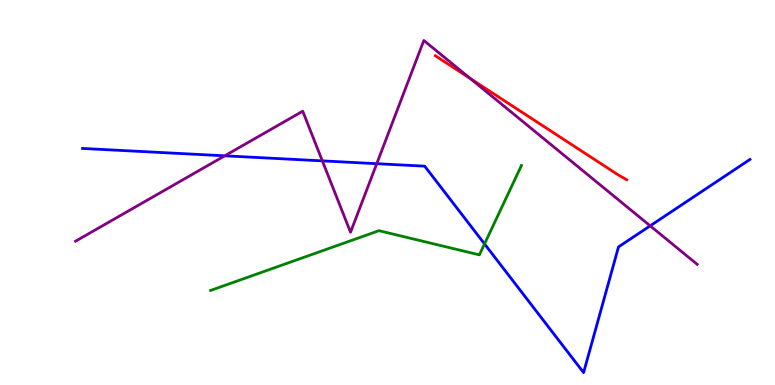[{'lines': ['blue', 'red'], 'intersections': []}, {'lines': ['green', 'red'], 'intersections': []}, {'lines': ['purple', 'red'], 'intersections': [{'x': 6.07, 'y': 7.96}]}, {'lines': ['blue', 'green'], 'intersections': [{'x': 6.25, 'y': 3.66}]}, {'lines': ['blue', 'purple'], 'intersections': [{'x': 2.9, 'y': 5.95}, {'x': 4.16, 'y': 5.82}, {'x': 4.86, 'y': 5.75}, {'x': 8.39, 'y': 4.13}]}, {'lines': ['green', 'purple'], 'intersections': []}]